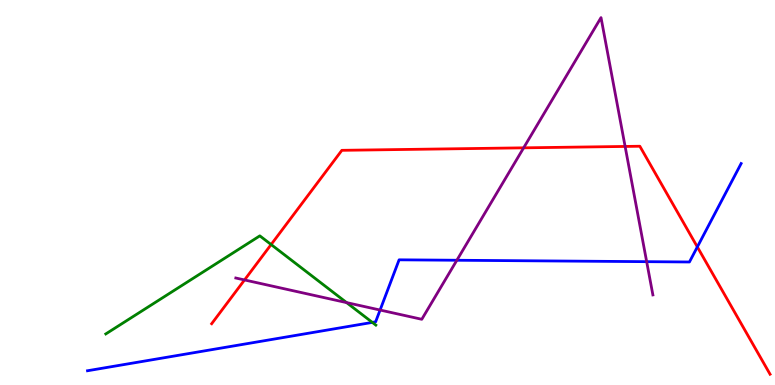[{'lines': ['blue', 'red'], 'intersections': [{'x': 9.0, 'y': 3.59}]}, {'lines': ['green', 'red'], 'intersections': [{'x': 3.5, 'y': 3.65}]}, {'lines': ['purple', 'red'], 'intersections': [{'x': 3.16, 'y': 2.73}, {'x': 6.76, 'y': 6.16}, {'x': 8.07, 'y': 6.2}]}, {'lines': ['blue', 'green'], 'intersections': [{'x': 4.8, 'y': 1.63}]}, {'lines': ['blue', 'purple'], 'intersections': [{'x': 4.9, 'y': 1.95}, {'x': 5.89, 'y': 3.24}, {'x': 8.34, 'y': 3.2}]}, {'lines': ['green', 'purple'], 'intersections': [{'x': 4.47, 'y': 2.14}]}]